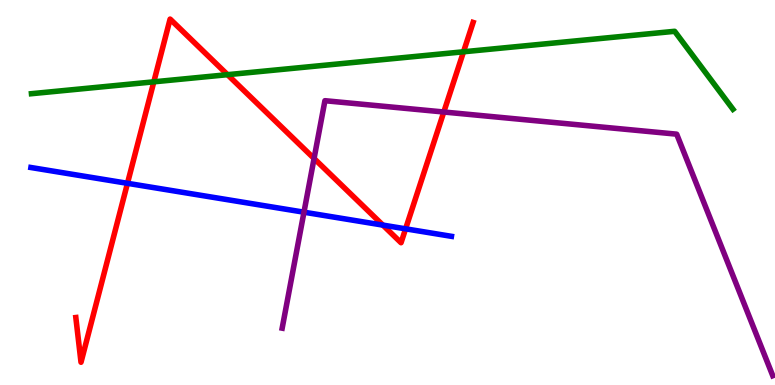[{'lines': ['blue', 'red'], 'intersections': [{'x': 1.64, 'y': 5.24}, {'x': 4.94, 'y': 4.15}, {'x': 5.23, 'y': 4.06}]}, {'lines': ['green', 'red'], 'intersections': [{'x': 1.98, 'y': 7.87}, {'x': 2.94, 'y': 8.06}, {'x': 5.98, 'y': 8.65}]}, {'lines': ['purple', 'red'], 'intersections': [{'x': 4.05, 'y': 5.88}, {'x': 5.73, 'y': 7.09}]}, {'lines': ['blue', 'green'], 'intersections': []}, {'lines': ['blue', 'purple'], 'intersections': [{'x': 3.92, 'y': 4.49}]}, {'lines': ['green', 'purple'], 'intersections': []}]